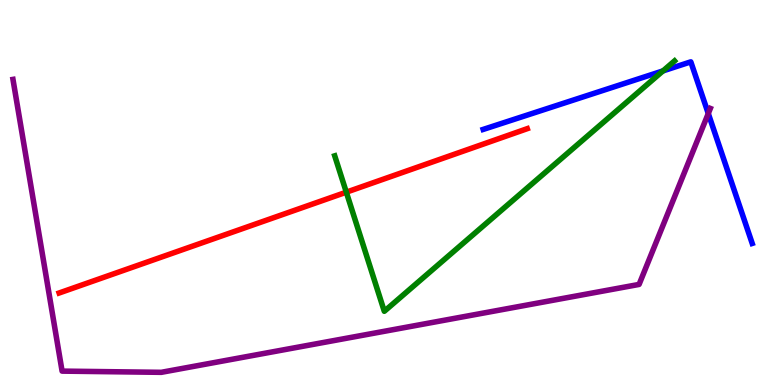[{'lines': ['blue', 'red'], 'intersections': []}, {'lines': ['green', 'red'], 'intersections': [{'x': 4.47, 'y': 5.01}]}, {'lines': ['purple', 'red'], 'intersections': []}, {'lines': ['blue', 'green'], 'intersections': [{'x': 8.55, 'y': 8.16}]}, {'lines': ['blue', 'purple'], 'intersections': [{'x': 9.14, 'y': 7.05}]}, {'lines': ['green', 'purple'], 'intersections': []}]